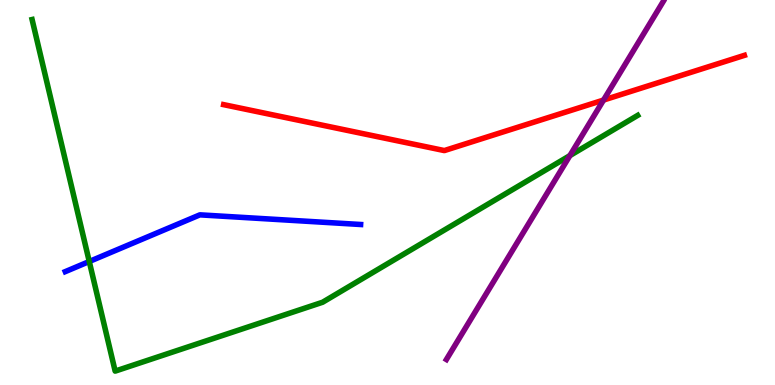[{'lines': ['blue', 'red'], 'intersections': []}, {'lines': ['green', 'red'], 'intersections': []}, {'lines': ['purple', 'red'], 'intersections': [{'x': 7.79, 'y': 7.4}]}, {'lines': ['blue', 'green'], 'intersections': [{'x': 1.15, 'y': 3.21}]}, {'lines': ['blue', 'purple'], 'intersections': []}, {'lines': ['green', 'purple'], 'intersections': [{'x': 7.35, 'y': 5.96}]}]